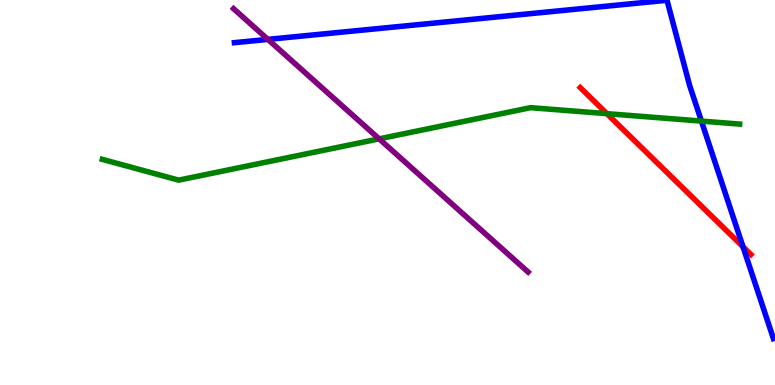[{'lines': ['blue', 'red'], 'intersections': [{'x': 9.59, 'y': 3.59}]}, {'lines': ['green', 'red'], 'intersections': [{'x': 7.83, 'y': 7.05}]}, {'lines': ['purple', 'red'], 'intersections': []}, {'lines': ['blue', 'green'], 'intersections': [{'x': 9.05, 'y': 6.85}]}, {'lines': ['blue', 'purple'], 'intersections': [{'x': 3.46, 'y': 8.98}]}, {'lines': ['green', 'purple'], 'intersections': [{'x': 4.89, 'y': 6.39}]}]